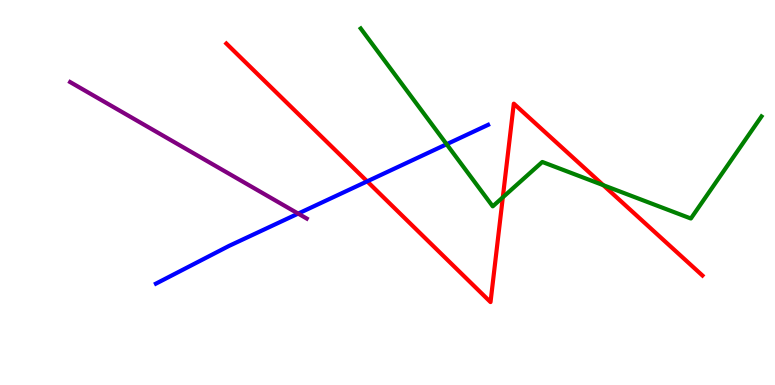[{'lines': ['blue', 'red'], 'intersections': [{'x': 4.74, 'y': 5.29}]}, {'lines': ['green', 'red'], 'intersections': [{'x': 6.49, 'y': 4.87}, {'x': 7.78, 'y': 5.19}]}, {'lines': ['purple', 'red'], 'intersections': []}, {'lines': ['blue', 'green'], 'intersections': [{'x': 5.76, 'y': 6.25}]}, {'lines': ['blue', 'purple'], 'intersections': [{'x': 3.85, 'y': 4.45}]}, {'lines': ['green', 'purple'], 'intersections': []}]